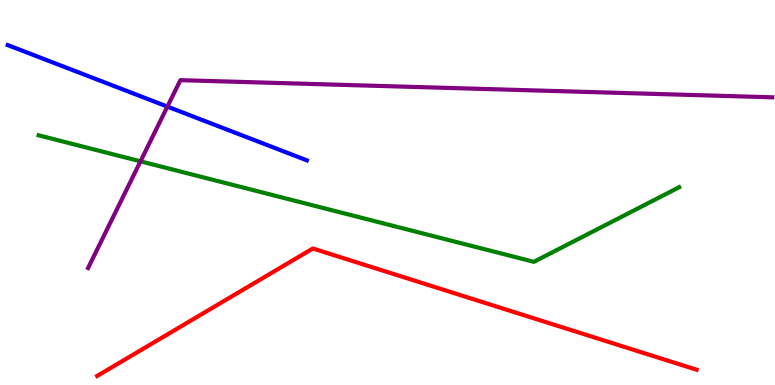[{'lines': ['blue', 'red'], 'intersections': []}, {'lines': ['green', 'red'], 'intersections': []}, {'lines': ['purple', 'red'], 'intersections': []}, {'lines': ['blue', 'green'], 'intersections': []}, {'lines': ['blue', 'purple'], 'intersections': [{'x': 2.16, 'y': 7.23}]}, {'lines': ['green', 'purple'], 'intersections': [{'x': 1.81, 'y': 5.81}]}]